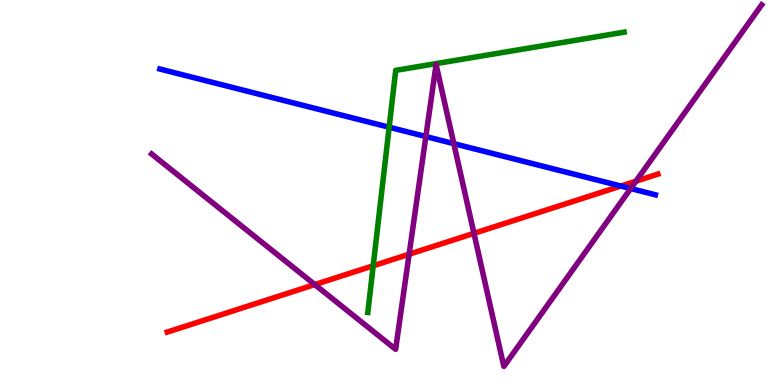[{'lines': ['blue', 'red'], 'intersections': [{'x': 8.01, 'y': 5.17}]}, {'lines': ['green', 'red'], 'intersections': [{'x': 4.82, 'y': 3.1}]}, {'lines': ['purple', 'red'], 'intersections': [{'x': 4.06, 'y': 2.61}, {'x': 5.28, 'y': 3.4}, {'x': 6.12, 'y': 3.94}, {'x': 8.21, 'y': 5.29}]}, {'lines': ['blue', 'green'], 'intersections': [{'x': 5.02, 'y': 6.7}]}, {'lines': ['blue', 'purple'], 'intersections': [{'x': 5.49, 'y': 6.45}, {'x': 5.86, 'y': 6.27}, {'x': 8.14, 'y': 5.1}]}, {'lines': ['green', 'purple'], 'intersections': []}]